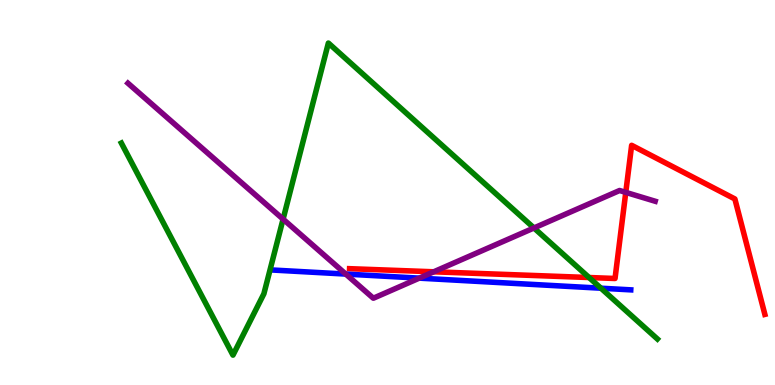[{'lines': ['blue', 'red'], 'intersections': []}, {'lines': ['green', 'red'], 'intersections': [{'x': 7.6, 'y': 2.79}]}, {'lines': ['purple', 'red'], 'intersections': [{'x': 5.6, 'y': 2.94}, {'x': 8.07, 'y': 5.0}]}, {'lines': ['blue', 'green'], 'intersections': [{'x': 7.75, 'y': 2.51}]}, {'lines': ['blue', 'purple'], 'intersections': [{'x': 4.46, 'y': 2.88}, {'x': 5.41, 'y': 2.78}]}, {'lines': ['green', 'purple'], 'intersections': [{'x': 3.65, 'y': 4.31}, {'x': 6.89, 'y': 4.08}]}]